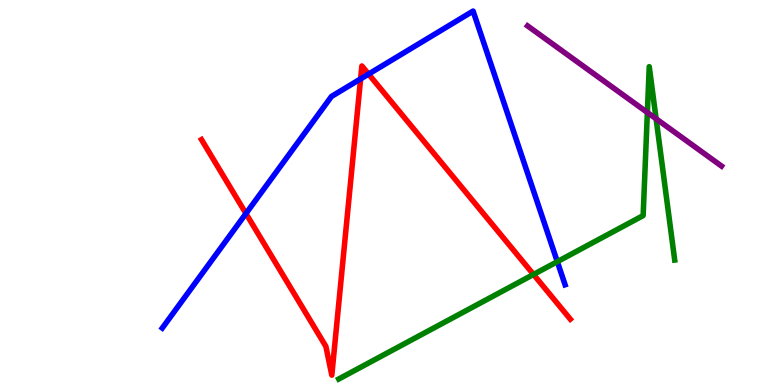[{'lines': ['blue', 'red'], 'intersections': [{'x': 3.17, 'y': 4.45}, {'x': 4.65, 'y': 7.95}, {'x': 4.76, 'y': 8.08}]}, {'lines': ['green', 'red'], 'intersections': [{'x': 6.88, 'y': 2.87}]}, {'lines': ['purple', 'red'], 'intersections': []}, {'lines': ['blue', 'green'], 'intersections': [{'x': 7.19, 'y': 3.2}]}, {'lines': ['blue', 'purple'], 'intersections': []}, {'lines': ['green', 'purple'], 'intersections': [{'x': 8.35, 'y': 7.08}, {'x': 8.47, 'y': 6.91}]}]